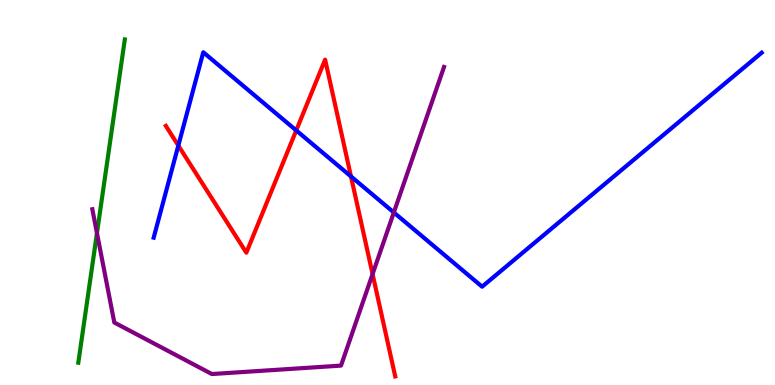[{'lines': ['blue', 'red'], 'intersections': [{'x': 2.3, 'y': 6.22}, {'x': 3.82, 'y': 6.61}, {'x': 4.53, 'y': 5.42}]}, {'lines': ['green', 'red'], 'intersections': []}, {'lines': ['purple', 'red'], 'intersections': [{'x': 4.81, 'y': 2.88}]}, {'lines': ['blue', 'green'], 'intersections': []}, {'lines': ['blue', 'purple'], 'intersections': [{'x': 5.08, 'y': 4.48}]}, {'lines': ['green', 'purple'], 'intersections': [{'x': 1.25, 'y': 3.95}]}]